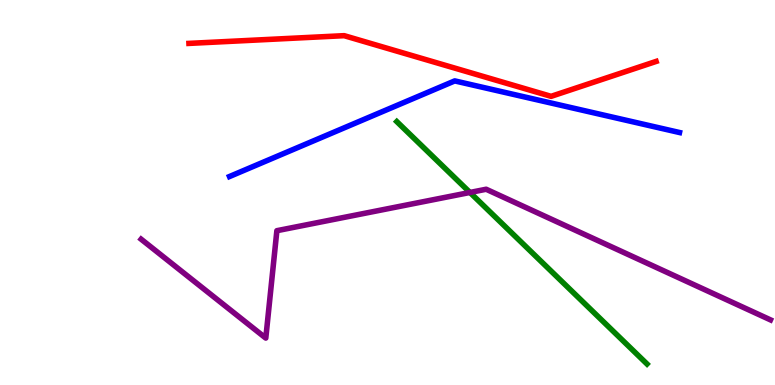[{'lines': ['blue', 'red'], 'intersections': []}, {'lines': ['green', 'red'], 'intersections': []}, {'lines': ['purple', 'red'], 'intersections': []}, {'lines': ['blue', 'green'], 'intersections': []}, {'lines': ['blue', 'purple'], 'intersections': []}, {'lines': ['green', 'purple'], 'intersections': [{'x': 6.06, 'y': 5.0}]}]